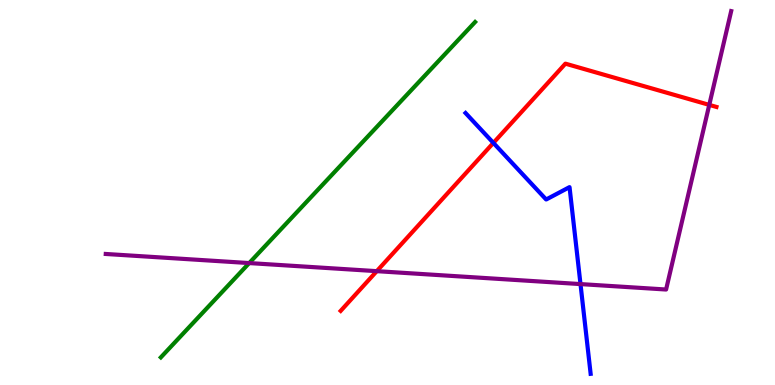[{'lines': ['blue', 'red'], 'intersections': [{'x': 6.37, 'y': 6.29}]}, {'lines': ['green', 'red'], 'intersections': []}, {'lines': ['purple', 'red'], 'intersections': [{'x': 4.86, 'y': 2.96}, {'x': 9.15, 'y': 7.28}]}, {'lines': ['blue', 'green'], 'intersections': []}, {'lines': ['blue', 'purple'], 'intersections': [{'x': 7.49, 'y': 2.62}]}, {'lines': ['green', 'purple'], 'intersections': [{'x': 3.22, 'y': 3.17}]}]